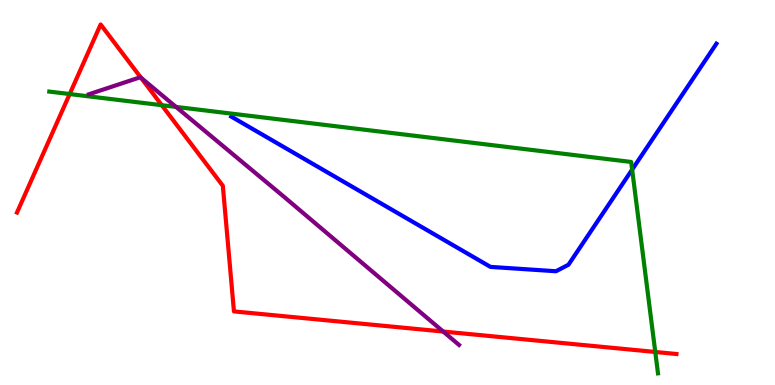[{'lines': ['blue', 'red'], 'intersections': []}, {'lines': ['green', 'red'], 'intersections': [{'x': 0.899, 'y': 7.56}, {'x': 2.09, 'y': 7.27}, {'x': 8.46, 'y': 0.858}]}, {'lines': ['purple', 'red'], 'intersections': [{'x': 1.82, 'y': 7.98}, {'x': 5.72, 'y': 1.39}]}, {'lines': ['blue', 'green'], 'intersections': [{'x': 8.16, 'y': 5.59}]}, {'lines': ['blue', 'purple'], 'intersections': []}, {'lines': ['green', 'purple'], 'intersections': [{'x': 2.27, 'y': 7.22}]}]